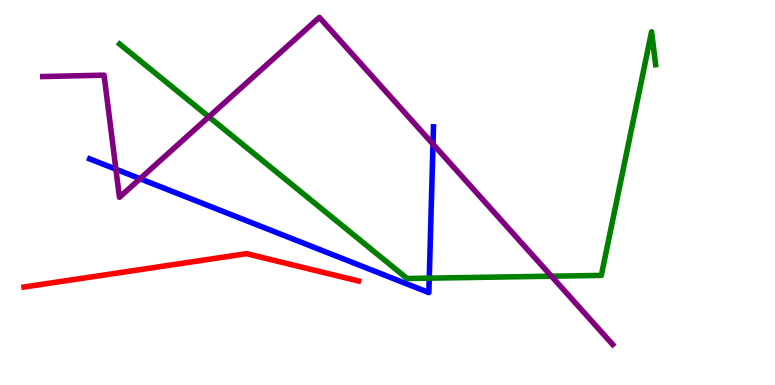[{'lines': ['blue', 'red'], 'intersections': []}, {'lines': ['green', 'red'], 'intersections': []}, {'lines': ['purple', 'red'], 'intersections': []}, {'lines': ['blue', 'green'], 'intersections': [{'x': 5.54, 'y': 2.78}]}, {'lines': ['blue', 'purple'], 'intersections': [{'x': 1.5, 'y': 5.6}, {'x': 1.81, 'y': 5.36}, {'x': 5.59, 'y': 6.26}]}, {'lines': ['green', 'purple'], 'intersections': [{'x': 2.69, 'y': 6.97}, {'x': 7.12, 'y': 2.83}]}]